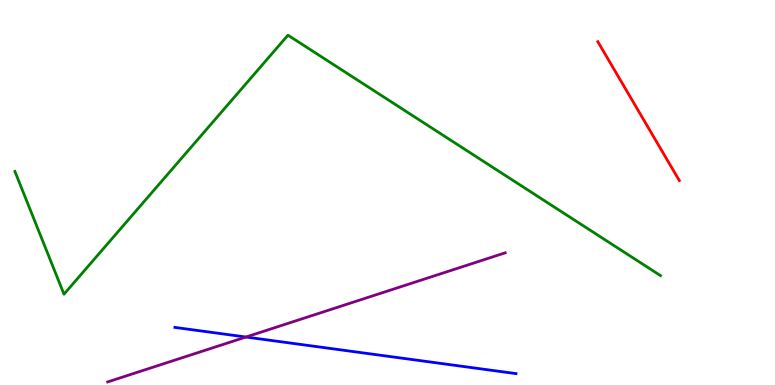[{'lines': ['blue', 'red'], 'intersections': []}, {'lines': ['green', 'red'], 'intersections': []}, {'lines': ['purple', 'red'], 'intersections': []}, {'lines': ['blue', 'green'], 'intersections': []}, {'lines': ['blue', 'purple'], 'intersections': [{'x': 3.17, 'y': 1.25}]}, {'lines': ['green', 'purple'], 'intersections': []}]